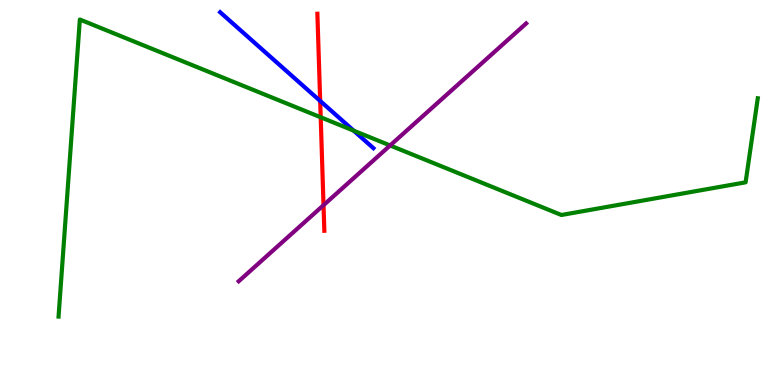[{'lines': ['blue', 'red'], 'intersections': [{'x': 4.13, 'y': 7.38}]}, {'lines': ['green', 'red'], 'intersections': [{'x': 4.14, 'y': 6.95}]}, {'lines': ['purple', 'red'], 'intersections': [{'x': 4.17, 'y': 4.67}]}, {'lines': ['blue', 'green'], 'intersections': [{'x': 4.56, 'y': 6.61}]}, {'lines': ['blue', 'purple'], 'intersections': []}, {'lines': ['green', 'purple'], 'intersections': [{'x': 5.03, 'y': 6.22}]}]